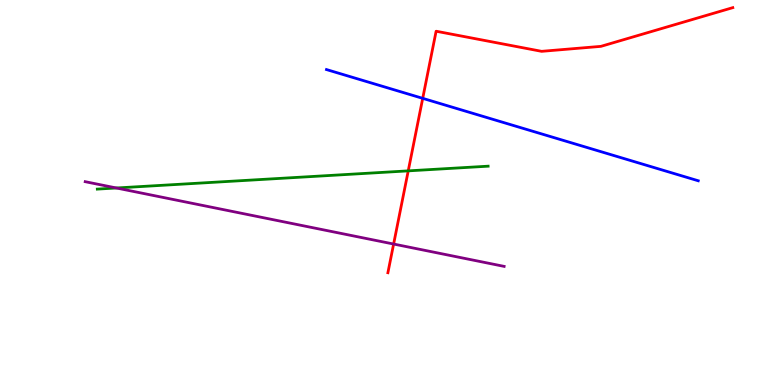[{'lines': ['blue', 'red'], 'intersections': [{'x': 5.45, 'y': 7.45}]}, {'lines': ['green', 'red'], 'intersections': [{'x': 5.27, 'y': 5.56}]}, {'lines': ['purple', 'red'], 'intersections': [{'x': 5.08, 'y': 3.66}]}, {'lines': ['blue', 'green'], 'intersections': []}, {'lines': ['blue', 'purple'], 'intersections': []}, {'lines': ['green', 'purple'], 'intersections': [{'x': 1.5, 'y': 5.12}]}]